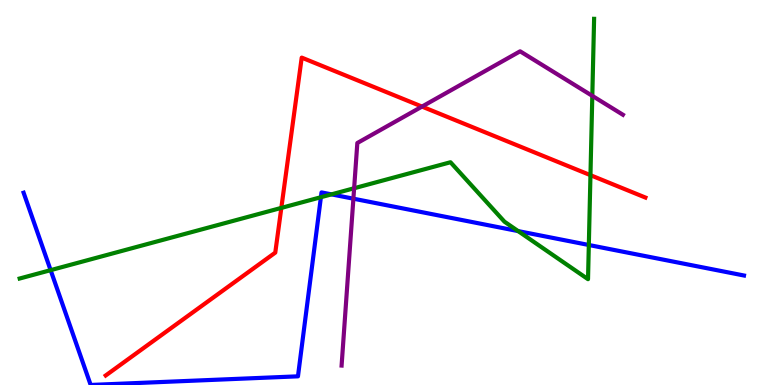[{'lines': ['blue', 'red'], 'intersections': []}, {'lines': ['green', 'red'], 'intersections': [{'x': 3.63, 'y': 4.6}, {'x': 7.62, 'y': 5.45}]}, {'lines': ['purple', 'red'], 'intersections': [{'x': 5.45, 'y': 7.23}]}, {'lines': ['blue', 'green'], 'intersections': [{'x': 0.653, 'y': 2.98}, {'x': 4.14, 'y': 4.88}, {'x': 4.28, 'y': 4.95}, {'x': 6.69, 'y': 4.0}, {'x': 7.6, 'y': 3.64}]}, {'lines': ['blue', 'purple'], 'intersections': [{'x': 4.56, 'y': 4.84}]}, {'lines': ['green', 'purple'], 'intersections': [{'x': 4.57, 'y': 5.11}, {'x': 7.64, 'y': 7.51}]}]